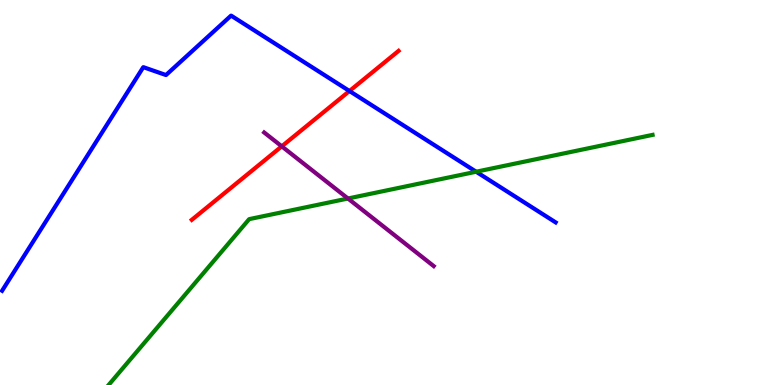[{'lines': ['blue', 'red'], 'intersections': [{'x': 4.51, 'y': 7.64}]}, {'lines': ['green', 'red'], 'intersections': []}, {'lines': ['purple', 'red'], 'intersections': [{'x': 3.64, 'y': 6.2}]}, {'lines': ['blue', 'green'], 'intersections': [{'x': 6.14, 'y': 5.54}]}, {'lines': ['blue', 'purple'], 'intersections': []}, {'lines': ['green', 'purple'], 'intersections': [{'x': 4.49, 'y': 4.84}]}]